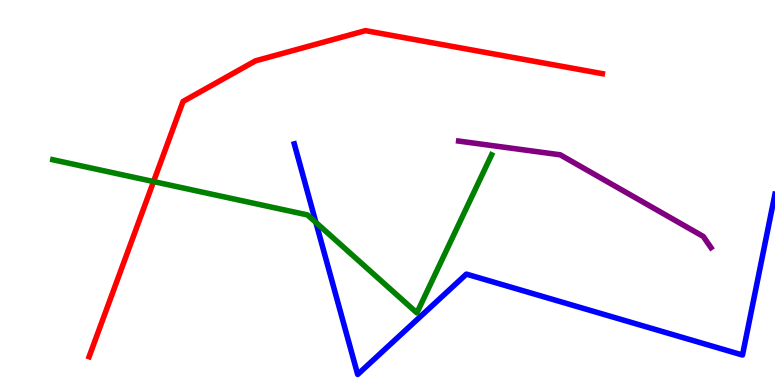[{'lines': ['blue', 'red'], 'intersections': []}, {'lines': ['green', 'red'], 'intersections': [{'x': 1.98, 'y': 5.28}]}, {'lines': ['purple', 'red'], 'intersections': []}, {'lines': ['blue', 'green'], 'intersections': [{'x': 4.08, 'y': 4.22}]}, {'lines': ['blue', 'purple'], 'intersections': []}, {'lines': ['green', 'purple'], 'intersections': []}]